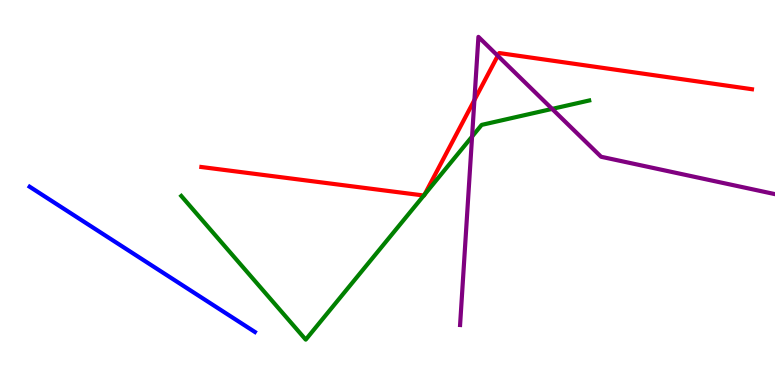[{'lines': ['blue', 'red'], 'intersections': []}, {'lines': ['green', 'red'], 'intersections': [{'x': 5.47, 'y': 4.92}, {'x': 5.48, 'y': 4.95}]}, {'lines': ['purple', 'red'], 'intersections': [{'x': 6.12, 'y': 7.4}, {'x': 6.42, 'y': 8.55}]}, {'lines': ['blue', 'green'], 'intersections': []}, {'lines': ['blue', 'purple'], 'intersections': []}, {'lines': ['green', 'purple'], 'intersections': [{'x': 6.09, 'y': 6.45}, {'x': 7.12, 'y': 7.17}]}]